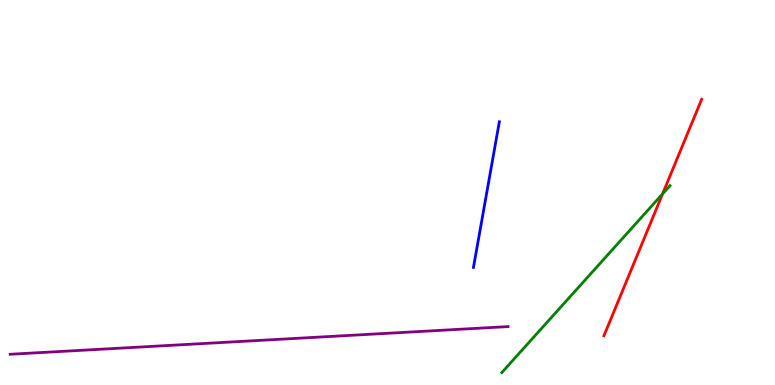[{'lines': ['blue', 'red'], 'intersections': []}, {'lines': ['green', 'red'], 'intersections': [{'x': 8.55, 'y': 4.96}]}, {'lines': ['purple', 'red'], 'intersections': []}, {'lines': ['blue', 'green'], 'intersections': []}, {'lines': ['blue', 'purple'], 'intersections': []}, {'lines': ['green', 'purple'], 'intersections': []}]